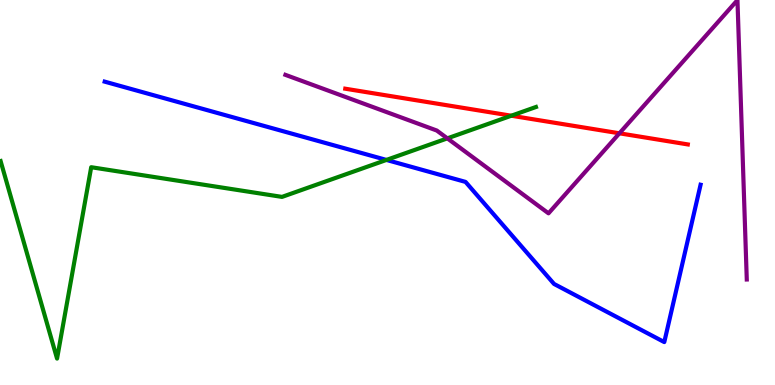[{'lines': ['blue', 'red'], 'intersections': []}, {'lines': ['green', 'red'], 'intersections': [{'x': 6.6, 'y': 6.99}]}, {'lines': ['purple', 'red'], 'intersections': [{'x': 7.99, 'y': 6.54}]}, {'lines': ['blue', 'green'], 'intersections': [{'x': 4.99, 'y': 5.85}]}, {'lines': ['blue', 'purple'], 'intersections': []}, {'lines': ['green', 'purple'], 'intersections': [{'x': 5.77, 'y': 6.41}]}]